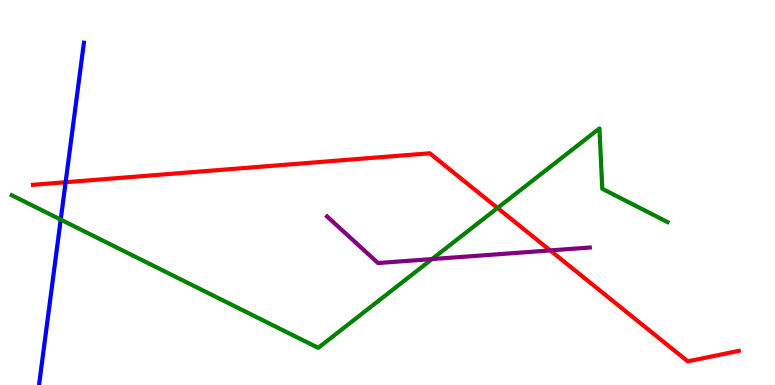[{'lines': ['blue', 'red'], 'intersections': [{'x': 0.847, 'y': 5.27}]}, {'lines': ['green', 'red'], 'intersections': [{'x': 6.42, 'y': 4.6}]}, {'lines': ['purple', 'red'], 'intersections': [{'x': 7.1, 'y': 3.5}]}, {'lines': ['blue', 'green'], 'intersections': [{'x': 0.783, 'y': 4.3}]}, {'lines': ['blue', 'purple'], 'intersections': []}, {'lines': ['green', 'purple'], 'intersections': [{'x': 5.57, 'y': 3.27}]}]